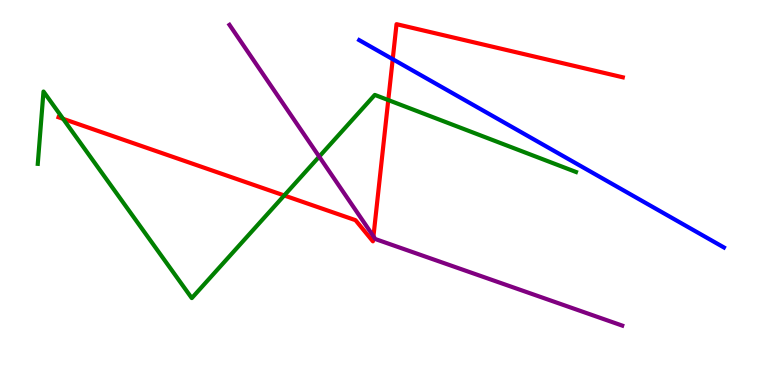[{'lines': ['blue', 'red'], 'intersections': [{'x': 5.07, 'y': 8.46}]}, {'lines': ['green', 'red'], 'intersections': [{'x': 0.814, 'y': 6.91}, {'x': 3.67, 'y': 4.92}, {'x': 5.01, 'y': 7.4}]}, {'lines': ['purple', 'red'], 'intersections': [{'x': 4.82, 'y': 3.86}]}, {'lines': ['blue', 'green'], 'intersections': []}, {'lines': ['blue', 'purple'], 'intersections': []}, {'lines': ['green', 'purple'], 'intersections': [{'x': 4.12, 'y': 5.93}]}]